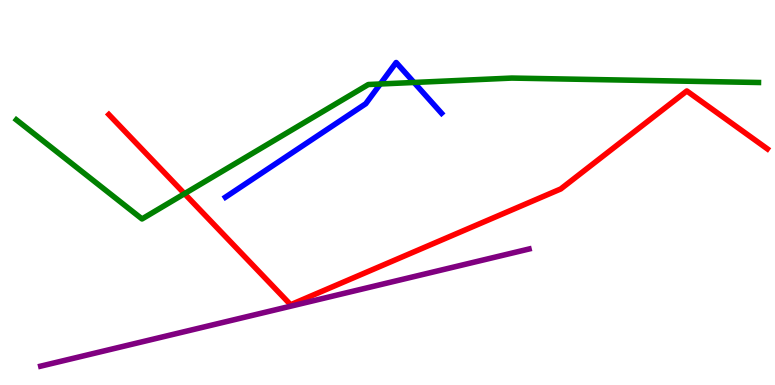[{'lines': ['blue', 'red'], 'intersections': []}, {'lines': ['green', 'red'], 'intersections': [{'x': 2.38, 'y': 4.97}]}, {'lines': ['purple', 'red'], 'intersections': []}, {'lines': ['blue', 'green'], 'intersections': [{'x': 4.91, 'y': 7.82}, {'x': 5.34, 'y': 7.86}]}, {'lines': ['blue', 'purple'], 'intersections': []}, {'lines': ['green', 'purple'], 'intersections': []}]